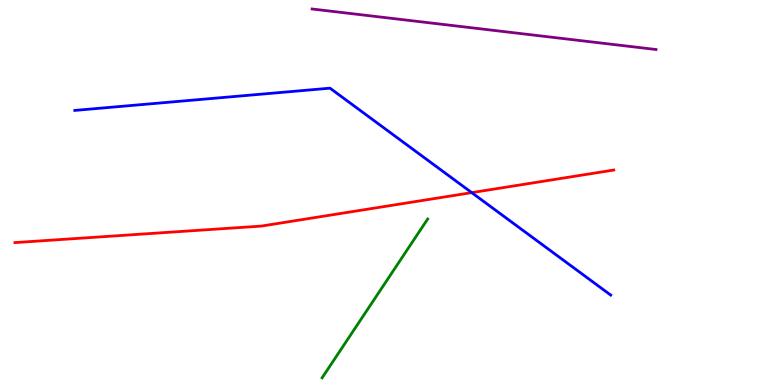[{'lines': ['blue', 'red'], 'intersections': [{'x': 6.09, 'y': 5.0}]}, {'lines': ['green', 'red'], 'intersections': []}, {'lines': ['purple', 'red'], 'intersections': []}, {'lines': ['blue', 'green'], 'intersections': []}, {'lines': ['blue', 'purple'], 'intersections': []}, {'lines': ['green', 'purple'], 'intersections': []}]